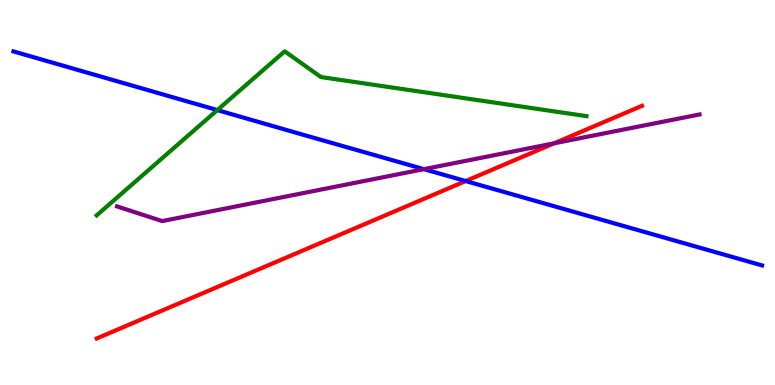[{'lines': ['blue', 'red'], 'intersections': [{'x': 6.01, 'y': 5.3}]}, {'lines': ['green', 'red'], 'intersections': []}, {'lines': ['purple', 'red'], 'intersections': [{'x': 7.15, 'y': 6.28}]}, {'lines': ['blue', 'green'], 'intersections': [{'x': 2.8, 'y': 7.14}]}, {'lines': ['blue', 'purple'], 'intersections': [{'x': 5.47, 'y': 5.61}]}, {'lines': ['green', 'purple'], 'intersections': []}]